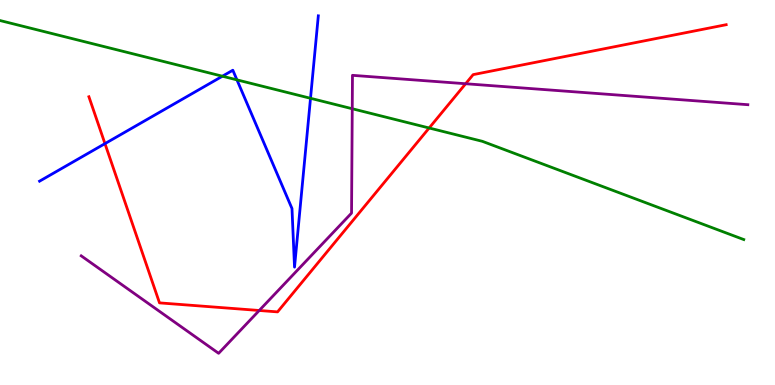[{'lines': ['blue', 'red'], 'intersections': [{'x': 1.35, 'y': 6.27}]}, {'lines': ['green', 'red'], 'intersections': [{'x': 5.54, 'y': 6.68}]}, {'lines': ['purple', 'red'], 'intersections': [{'x': 3.34, 'y': 1.94}, {'x': 6.01, 'y': 7.83}]}, {'lines': ['blue', 'green'], 'intersections': [{'x': 2.87, 'y': 8.02}, {'x': 3.06, 'y': 7.93}, {'x': 4.01, 'y': 7.45}]}, {'lines': ['blue', 'purple'], 'intersections': []}, {'lines': ['green', 'purple'], 'intersections': [{'x': 4.55, 'y': 7.18}]}]